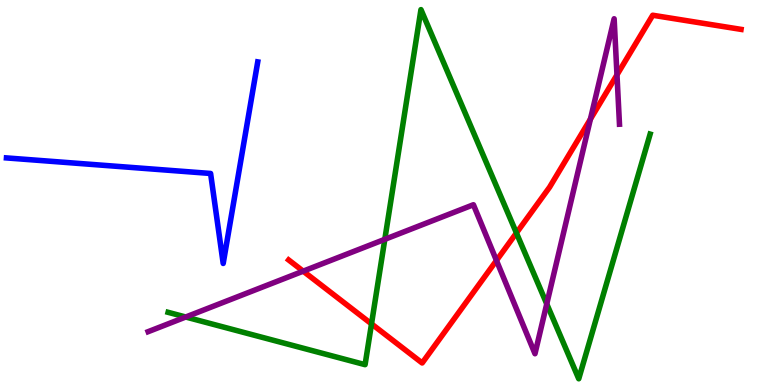[{'lines': ['blue', 'red'], 'intersections': []}, {'lines': ['green', 'red'], 'intersections': [{'x': 4.79, 'y': 1.59}, {'x': 6.66, 'y': 3.95}]}, {'lines': ['purple', 'red'], 'intersections': [{'x': 3.91, 'y': 2.96}, {'x': 6.41, 'y': 3.23}, {'x': 7.62, 'y': 6.91}, {'x': 7.96, 'y': 8.06}]}, {'lines': ['blue', 'green'], 'intersections': []}, {'lines': ['blue', 'purple'], 'intersections': []}, {'lines': ['green', 'purple'], 'intersections': [{'x': 2.4, 'y': 1.77}, {'x': 4.97, 'y': 3.78}, {'x': 7.05, 'y': 2.11}]}]